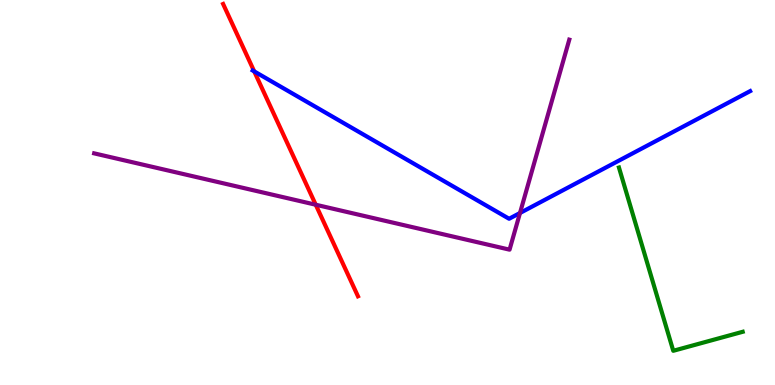[{'lines': ['blue', 'red'], 'intersections': [{'x': 3.28, 'y': 8.15}]}, {'lines': ['green', 'red'], 'intersections': []}, {'lines': ['purple', 'red'], 'intersections': [{'x': 4.07, 'y': 4.68}]}, {'lines': ['blue', 'green'], 'intersections': []}, {'lines': ['blue', 'purple'], 'intersections': [{'x': 6.71, 'y': 4.47}]}, {'lines': ['green', 'purple'], 'intersections': []}]